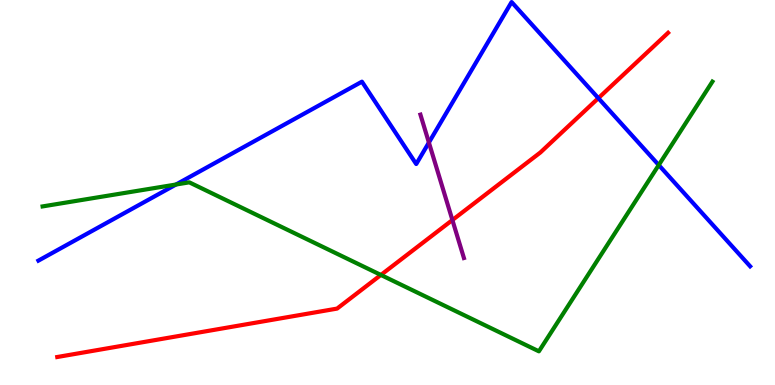[{'lines': ['blue', 'red'], 'intersections': [{'x': 7.72, 'y': 7.45}]}, {'lines': ['green', 'red'], 'intersections': [{'x': 4.91, 'y': 2.86}]}, {'lines': ['purple', 'red'], 'intersections': [{'x': 5.84, 'y': 4.28}]}, {'lines': ['blue', 'green'], 'intersections': [{'x': 2.27, 'y': 5.21}, {'x': 8.5, 'y': 5.71}]}, {'lines': ['blue', 'purple'], 'intersections': [{'x': 5.53, 'y': 6.3}]}, {'lines': ['green', 'purple'], 'intersections': []}]